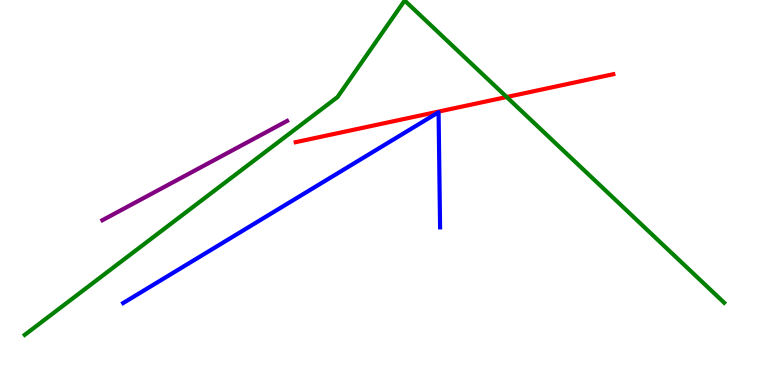[{'lines': ['blue', 'red'], 'intersections': []}, {'lines': ['green', 'red'], 'intersections': [{'x': 6.54, 'y': 7.48}]}, {'lines': ['purple', 'red'], 'intersections': []}, {'lines': ['blue', 'green'], 'intersections': []}, {'lines': ['blue', 'purple'], 'intersections': []}, {'lines': ['green', 'purple'], 'intersections': []}]